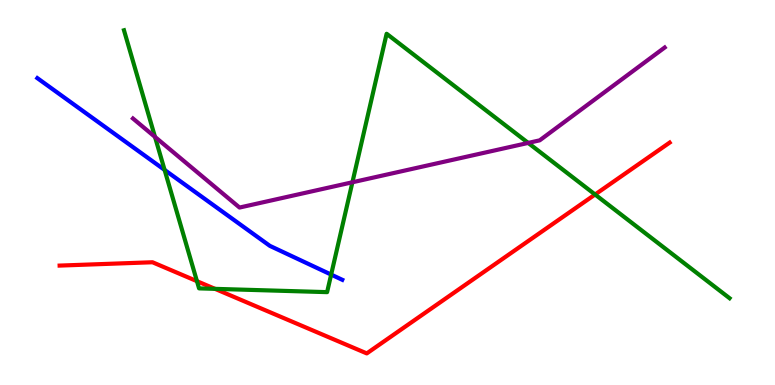[{'lines': ['blue', 'red'], 'intersections': []}, {'lines': ['green', 'red'], 'intersections': [{'x': 2.54, 'y': 2.7}, {'x': 2.77, 'y': 2.5}, {'x': 7.68, 'y': 4.95}]}, {'lines': ['purple', 'red'], 'intersections': []}, {'lines': ['blue', 'green'], 'intersections': [{'x': 2.12, 'y': 5.59}, {'x': 4.27, 'y': 2.87}]}, {'lines': ['blue', 'purple'], 'intersections': []}, {'lines': ['green', 'purple'], 'intersections': [{'x': 2.0, 'y': 6.44}, {'x': 4.55, 'y': 5.27}, {'x': 6.82, 'y': 6.29}]}]